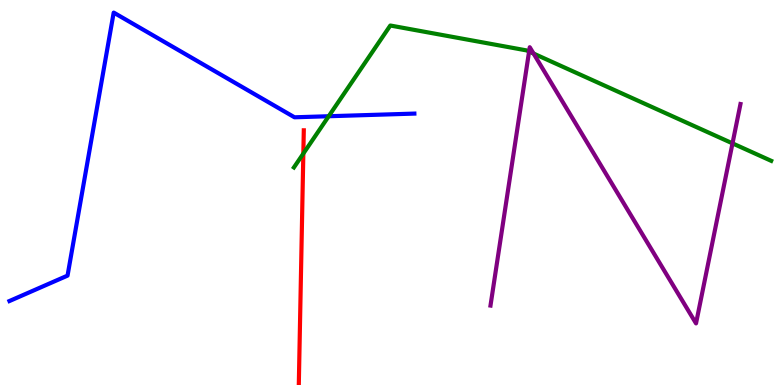[{'lines': ['blue', 'red'], 'intersections': []}, {'lines': ['green', 'red'], 'intersections': [{'x': 3.91, 'y': 6.01}]}, {'lines': ['purple', 'red'], 'intersections': []}, {'lines': ['blue', 'green'], 'intersections': [{'x': 4.24, 'y': 6.98}]}, {'lines': ['blue', 'purple'], 'intersections': []}, {'lines': ['green', 'purple'], 'intersections': [{'x': 6.83, 'y': 8.66}, {'x': 6.88, 'y': 8.61}, {'x': 9.45, 'y': 6.28}]}]